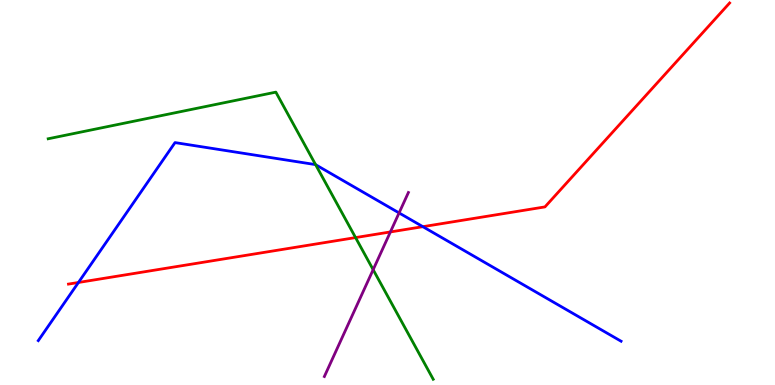[{'lines': ['blue', 'red'], 'intersections': [{'x': 1.01, 'y': 2.66}, {'x': 5.46, 'y': 4.11}]}, {'lines': ['green', 'red'], 'intersections': [{'x': 4.59, 'y': 3.83}]}, {'lines': ['purple', 'red'], 'intersections': [{'x': 5.04, 'y': 3.98}]}, {'lines': ['blue', 'green'], 'intersections': [{'x': 4.07, 'y': 5.72}]}, {'lines': ['blue', 'purple'], 'intersections': [{'x': 5.15, 'y': 4.47}]}, {'lines': ['green', 'purple'], 'intersections': [{'x': 4.81, 'y': 3.0}]}]